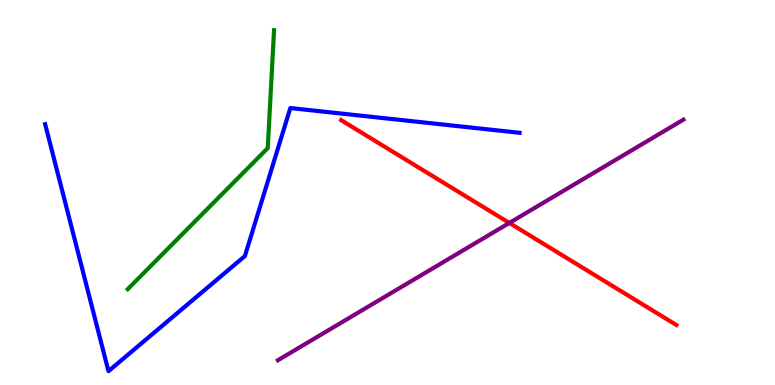[{'lines': ['blue', 'red'], 'intersections': []}, {'lines': ['green', 'red'], 'intersections': []}, {'lines': ['purple', 'red'], 'intersections': [{'x': 6.57, 'y': 4.21}]}, {'lines': ['blue', 'green'], 'intersections': []}, {'lines': ['blue', 'purple'], 'intersections': []}, {'lines': ['green', 'purple'], 'intersections': []}]